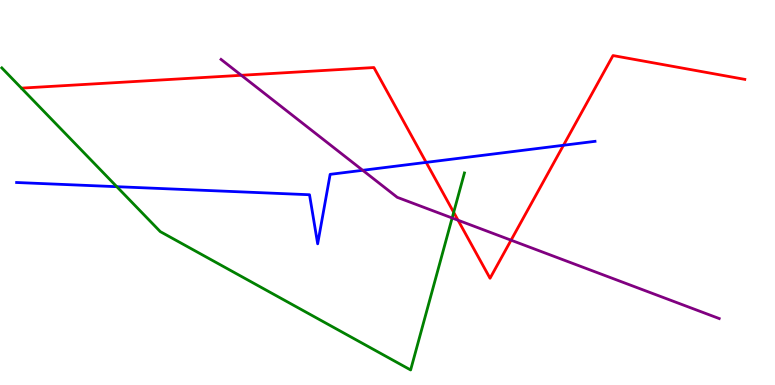[{'lines': ['blue', 'red'], 'intersections': [{'x': 5.5, 'y': 5.78}, {'x': 7.27, 'y': 6.23}]}, {'lines': ['green', 'red'], 'intersections': [{'x': 5.85, 'y': 4.49}]}, {'lines': ['purple', 'red'], 'intersections': [{'x': 3.11, 'y': 8.04}, {'x': 5.91, 'y': 4.28}, {'x': 6.59, 'y': 3.76}]}, {'lines': ['blue', 'green'], 'intersections': [{'x': 1.51, 'y': 5.15}]}, {'lines': ['blue', 'purple'], 'intersections': [{'x': 4.68, 'y': 5.58}]}, {'lines': ['green', 'purple'], 'intersections': [{'x': 5.83, 'y': 4.34}]}]